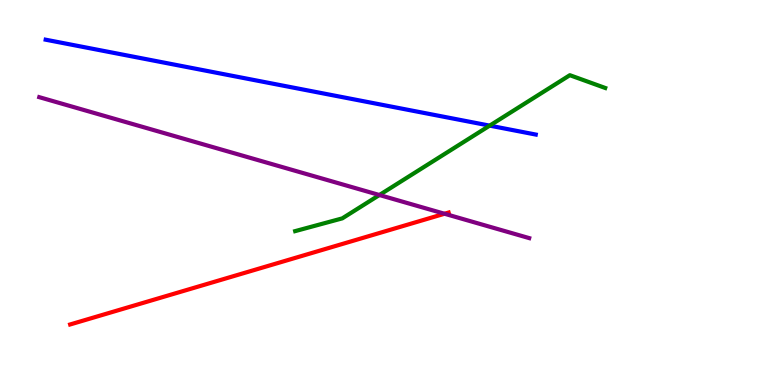[{'lines': ['blue', 'red'], 'intersections': []}, {'lines': ['green', 'red'], 'intersections': []}, {'lines': ['purple', 'red'], 'intersections': [{'x': 5.74, 'y': 4.45}]}, {'lines': ['blue', 'green'], 'intersections': [{'x': 6.32, 'y': 6.74}]}, {'lines': ['blue', 'purple'], 'intersections': []}, {'lines': ['green', 'purple'], 'intersections': [{'x': 4.9, 'y': 4.93}]}]